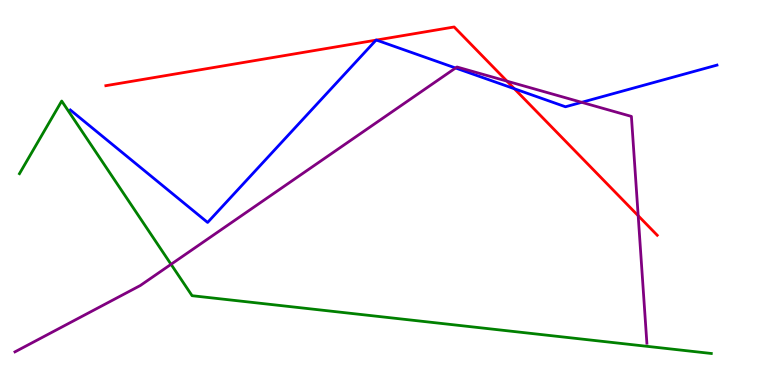[{'lines': ['blue', 'red'], 'intersections': [{'x': 4.85, 'y': 8.96}, {'x': 4.86, 'y': 8.96}, {'x': 6.64, 'y': 7.7}]}, {'lines': ['green', 'red'], 'intersections': []}, {'lines': ['purple', 'red'], 'intersections': [{'x': 6.54, 'y': 7.89}, {'x': 8.23, 'y': 4.4}]}, {'lines': ['blue', 'green'], 'intersections': []}, {'lines': ['blue', 'purple'], 'intersections': [{'x': 5.88, 'y': 8.23}, {'x': 7.51, 'y': 7.34}]}, {'lines': ['green', 'purple'], 'intersections': [{'x': 2.21, 'y': 3.13}]}]